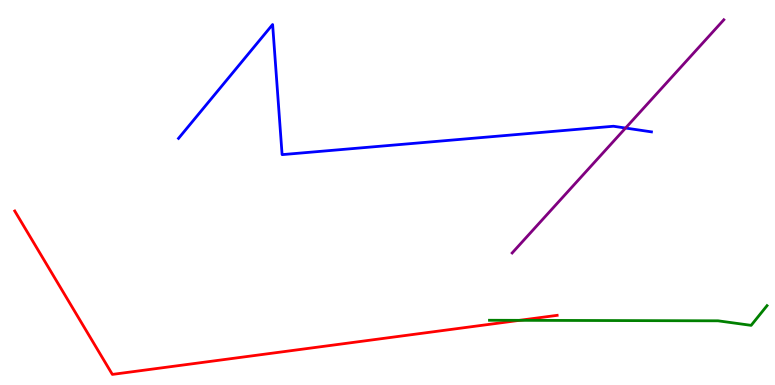[{'lines': ['blue', 'red'], 'intersections': []}, {'lines': ['green', 'red'], 'intersections': [{'x': 6.7, 'y': 1.68}]}, {'lines': ['purple', 'red'], 'intersections': []}, {'lines': ['blue', 'green'], 'intersections': []}, {'lines': ['blue', 'purple'], 'intersections': [{'x': 8.07, 'y': 6.67}]}, {'lines': ['green', 'purple'], 'intersections': []}]